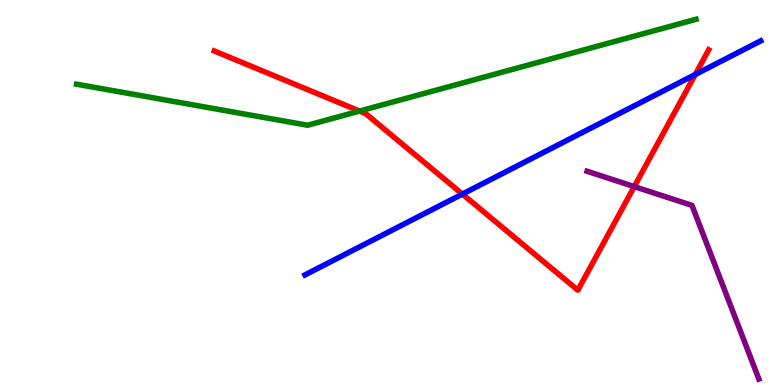[{'lines': ['blue', 'red'], 'intersections': [{'x': 5.97, 'y': 4.96}, {'x': 8.97, 'y': 8.07}]}, {'lines': ['green', 'red'], 'intersections': [{'x': 4.64, 'y': 7.11}]}, {'lines': ['purple', 'red'], 'intersections': [{'x': 8.18, 'y': 5.15}]}, {'lines': ['blue', 'green'], 'intersections': []}, {'lines': ['blue', 'purple'], 'intersections': []}, {'lines': ['green', 'purple'], 'intersections': []}]